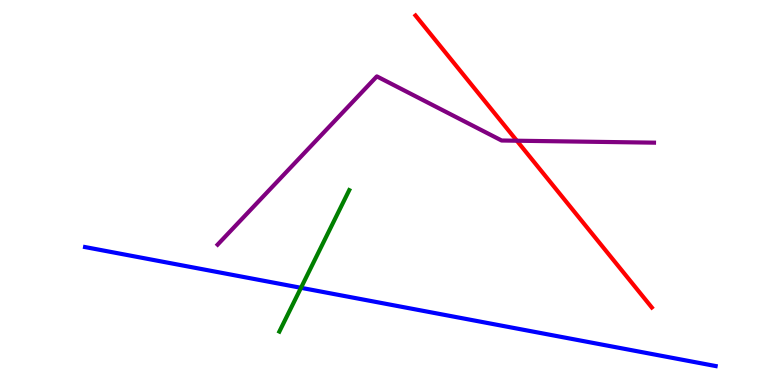[{'lines': ['blue', 'red'], 'intersections': []}, {'lines': ['green', 'red'], 'intersections': []}, {'lines': ['purple', 'red'], 'intersections': [{'x': 6.67, 'y': 6.34}]}, {'lines': ['blue', 'green'], 'intersections': [{'x': 3.88, 'y': 2.52}]}, {'lines': ['blue', 'purple'], 'intersections': []}, {'lines': ['green', 'purple'], 'intersections': []}]